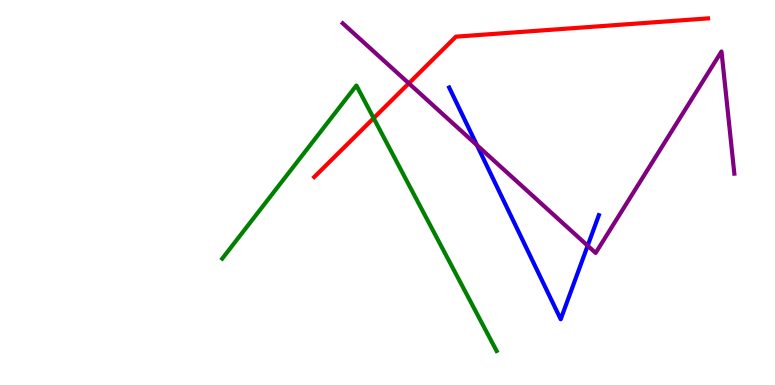[{'lines': ['blue', 'red'], 'intersections': []}, {'lines': ['green', 'red'], 'intersections': [{'x': 4.82, 'y': 6.93}]}, {'lines': ['purple', 'red'], 'intersections': [{'x': 5.28, 'y': 7.84}]}, {'lines': ['blue', 'green'], 'intersections': []}, {'lines': ['blue', 'purple'], 'intersections': [{'x': 6.15, 'y': 6.23}, {'x': 7.58, 'y': 3.62}]}, {'lines': ['green', 'purple'], 'intersections': []}]